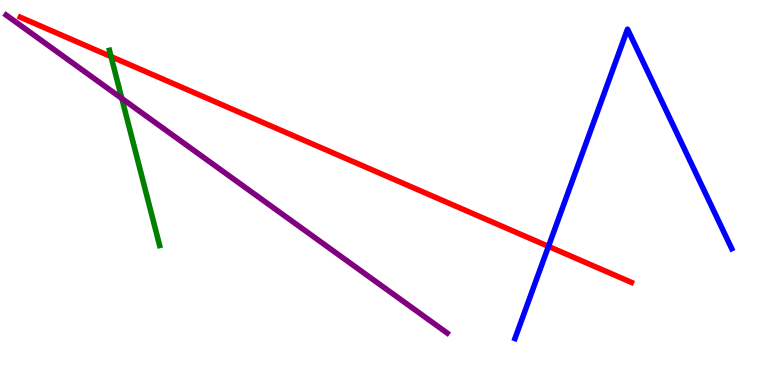[{'lines': ['blue', 'red'], 'intersections': [{'x': 7.08, 'y': 3.6}]}, {'lines': ['green', 'red'], 'intersections': [{'x': 1.43, 'y': 8.53}]}, {'lines': ['purple', 'red'], 'intersections': []}, {'lines': ['blue', 'green'], 'intersections': []}, {'lines': ['blue', 'purple'], 'intersections': []}, {'lines': ['green', 'purple'], 'intersections': [{'x': 1.57, 'y': 7.44}]}]